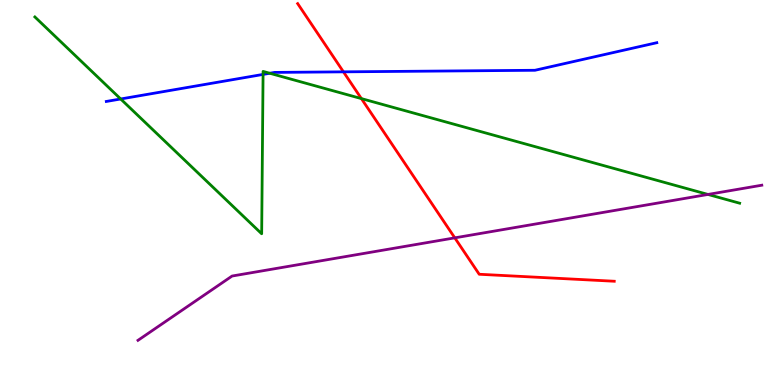[{'lines': ['blue', 'red'], 'intersections': [{'x': 4.43, 'y': 8.13}]}, {'lines': ['green', 'red'], 'intersections': [{'x': 4.66, 'y': 7.44}]}, {'lines': ['purple', 'red'], 'intersections': [{'x': 5.87, 'y': 3.82}]}, {'lines': ['blue', 'green'], 'intersections': [{'x': 1.56, 'y': 7.43}, {'x': 3.39, 'y': 8.07}, {'x': 3.48, 'y': 8.1}]}, {'lines': ['blue', 'purple'], 'intersections': []}, {'lines': ['green', 'purple'], 'intersections': [{'x': 9.14, 'y': 4.95}]}]